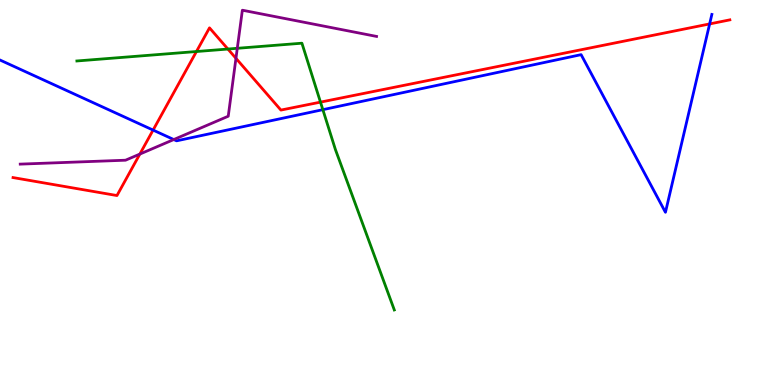[{'lines': ['blue', 'red'], 'intersections': [{'x': 1.98, 'y': 6.62}, {'x': 9.16, 'y': 9.38}]}, {'lines': ['green', 'red'], 'intersections': [{'x': 2.53, 'y': 8.66}, {'x': 2.94, 'y': 8.73}, {'x': 4.14, 'y': 7.35}]}, {'lines': ['purple', 'red'], 'intersections': [{'x': 1.8, 'y': 6.0}, {'x': 3.04, 'y': 8.49}]}, {'lines': ['blue', 'green'], 'intersections': [{'x': 4.17, 'y': 7.15}]}, {'lines': ['blue', 'purple'], 'intersections': [{'x': 2.24, 'y': 6.38}]}, {'lines': ['green', 'purple'], 'intersections': [{'x': 3.06, 'y': 8.75}]}]